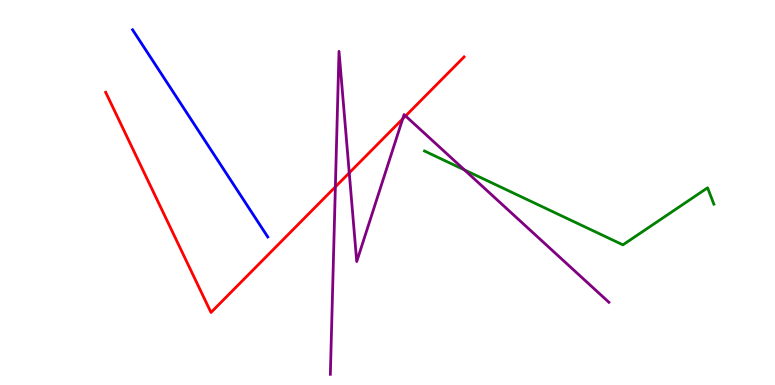[{'lines': ['blue', 'red'], 'intersections': []}, {'lines': ['green', 'red'], 'intersections': []}, {'lines': ['purple', 'red'], 'intersections': [{'x': 4.33, 'y': 5.15}, {'x': 4.51, 'y': 5.51}, {'x': 5.2, 'y': 6.91}, {'x': 5.23, 'y': 6.99}]}, {'lines': ['blue', 'green'], 'intersections': []}, {'lines': ['blue', 'purple'], 'intersections': []}, {'lines': ['green', 'purple'], 'intersections': [{'x': 5.99, 'y': 5.59}]}]